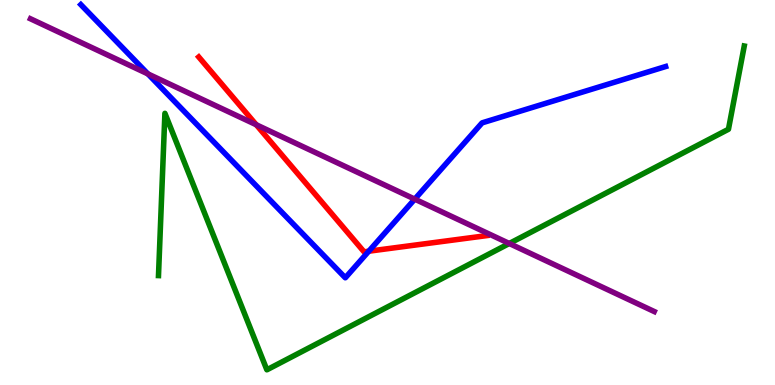[{'lines': ['blue', 'red'], 'intersections': [{'x': 4.76, 'y': 3.48}]}, {'lines': ['green', 'red'], 'intersections': []}, {'lines': ['purple', 'red'], 'intersections': [{'x': 3.31, 'y': 6.76}]}, {'lines': ['blue', 'green'], 'intersections': []}, {'lines': ['blue', 'purple'], 'intersections': [{'x': 1.91, 'y': 8.08}, {'x': 5.35, 'y': 4.83}]}, {'lines': ['green', 'purple'], 'intersections': [{'x': 6.57, 'y': 3.68}]}]